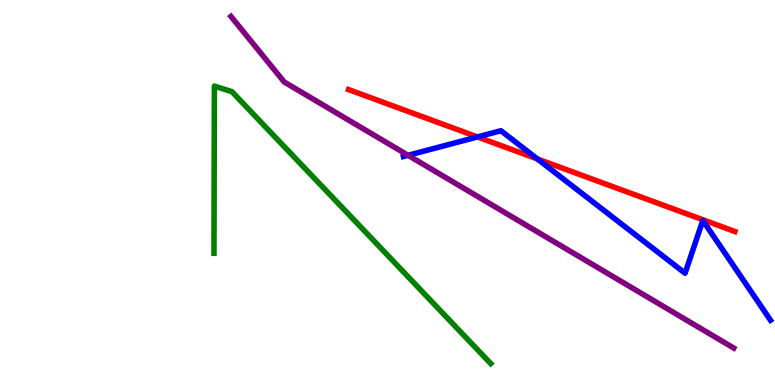[{'lines': ['blue', 'red'], 'intersections': [{'x': 6.16, 'y': 6.44}, {'x': 6.93, 'y': 5.87}]}, {'lines': ['green', 'red'], 'intersections': []}, {'lines': ['purple', 'red'], 'intersections': []}, {'lines': ['blue', 'green'], 'intersections': []}, {'lines': ['blue', 'purple'], 'intersections': [{'x': 5.27, 'y': 5.97}]}, {'lines': ['green', 'purple'], 'intersections': []}]